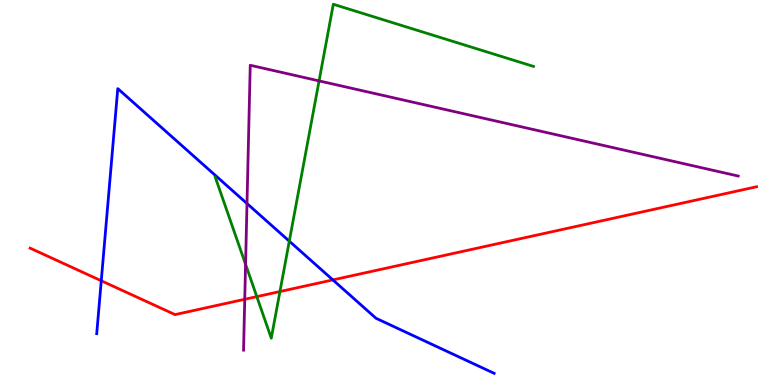[{'lines': ['blue', 'red'], 'intersections': [{'x': 1.31, 'y': 2.71}, {'x': 4.3, 'y': 2.73}]}, {'lines': ['green', 'red'], 'intersections': [{'x': 3.31, 'y': 2.3}, {'x': 3.61, 'y': 2.43}]}, {'lines': ['purple', 'red'], 'intersections': [{'x': 3.16, 'y': 2.23}]}, {'lines': ['blue', 'green'], 'intersections': [{'x': 3.73, 'y': 3.74}]}, {'lines': ['blue', 'purple'], 'intersections': [{'x': 3.19, 'y': 4.71}]}, {'lines': ['green', 'purple'], 'intersections': [{'x': 3.17, 'y': 3.14}, {'x': 4.12, 'y': 7.9}]}]